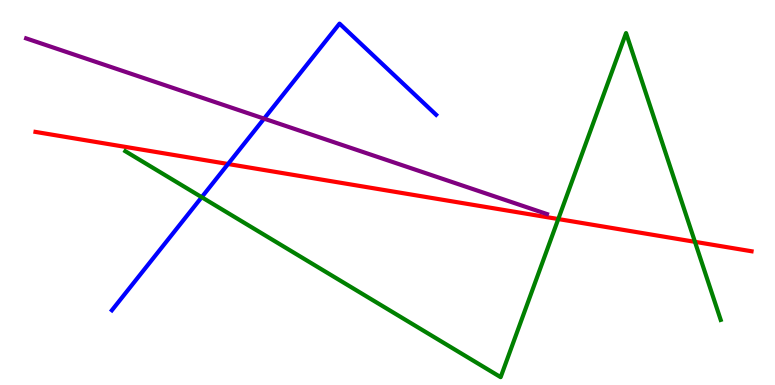[{'lines': ['blue', 'red'], 'intersections': [{'x': 2.94, 'y': 5.74}]}, {'lines': ['green', 'red'], 'intersections': [{'x': 7.2, 'y': 4.31}, {'x': 8.97, 'y': 3.72}]}, {'lines': ['purple', 'red'], 'intersections': []}, {'lines': ['blue', 'green'], 'intersections': [{'x': 2.6, 'y': 4.88}]}, {'lines': ['blue', 'purple'], 'intersections': [{'x': 3.41, 'y': 6.92}]}, {'lines': ['green', 'purple'], 'intersections': []}]